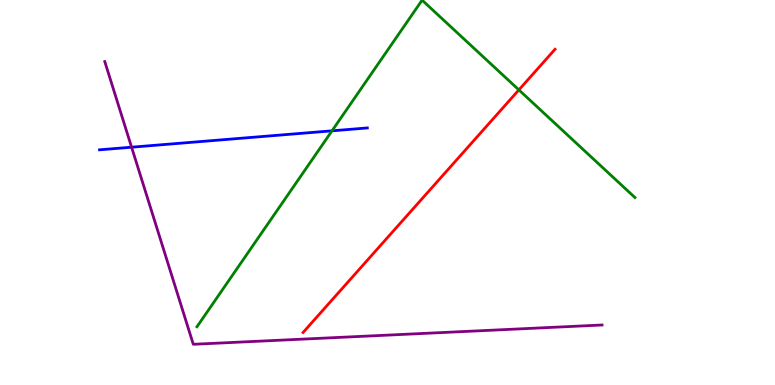[{'lines': ['blue', 'red'], 'intersections': []}, {'lines': ['green', 'red'], 'intersections': [{'x': 6.7, 'y': 7.66}]}, {'lines': ['purple', 'red'], 'intersections': []}, {'lines': ['blue', 'green'], 'intersections': [{'x': 4.28, 'y': 6.6}]}, {'lines': ['blue', 'purple'], 'intersections': [{'x': 1.7, 'y': 6.18}]}, {'lines': ['green', 'purple'], 'intersections': []}]